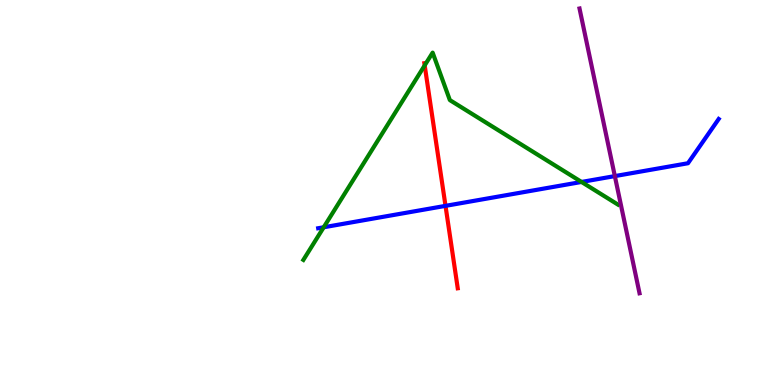[{'lines': ['blue', 'red'], 'intersections': [{'x': 5.75, 'y': 4.65}]}, {'lines': ['green', 'red'], 'intersections': [{'x': 5.48, 'y': 8.3}]}, {'lines': ['purple', 'red'], 'intersections': []}, {'lines': ['blue', 'green'], 'intersections': [{'x': 4.18, 'y': 4.1}, {'x': 7.5, 'y': 5.27}]}, {'lines': ['blue', 'purple'], 'intersections': [{'x': 7.93, 'y': 5.43}]}, {'lines': ['green', 'purple'], 'intersections': []}]